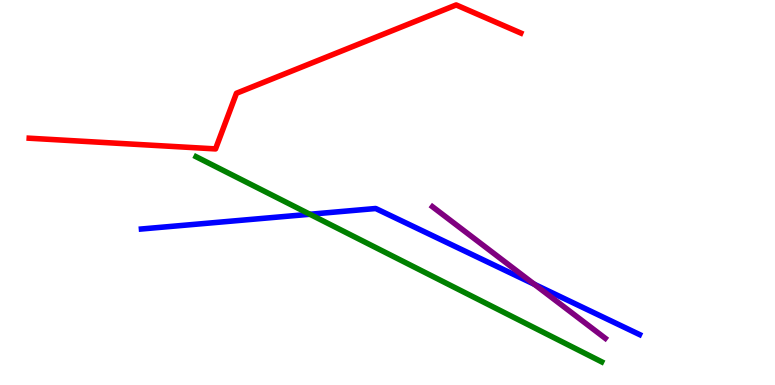[{'lines': ['blue', 'red'], 'intersections': []}, {'lines': ['green', 'red'], 'intersections': []}, {'lines': ['purple', 'red'], 'intersections': []}, {'lines': ['blue', 'green'], 'intersections': [{'x': 4.0, 'y': 4.43}]}, {'lines': ['blue', 'purple'], 'intersections': [{'x': 6.89, 'y': 2.62}]}, {'lines': ['green', 'purple'], 'intersections': []}]